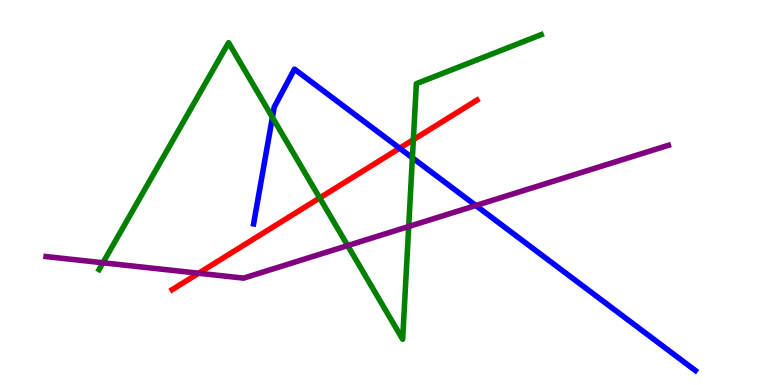[{'lines': ['blue', 'red'], 'intersections': [{'x': 5.16, 'y': 6.15}]}, {'lines': ['green', 'red'], 'intersections': [{'x': 4.13, 'y': 4.86}, {'x': 5.33, 'y': 6.37}]}, {'lines': ['purple', 'red'], 'intersections': [{'x': 2.56, 'y': 2.9}]}, {'lines': ['blue', 'green'], 'intersections': [{'x': 3.51, 'y': 6.95}, {'x': 5.32, 'y': 5.9}]}, {'lines': ['blue', 'purple'], 'intersections': [{'x': 6.14, 'y': 4.66}]}, {'lines': ['green', 'purple'], 'intersections': [{'x': 1.33, 'y': 3.17}, {'x': 4.49, 'y': 3.62}, {'x': 5.27, 'y': 4.12}]}]